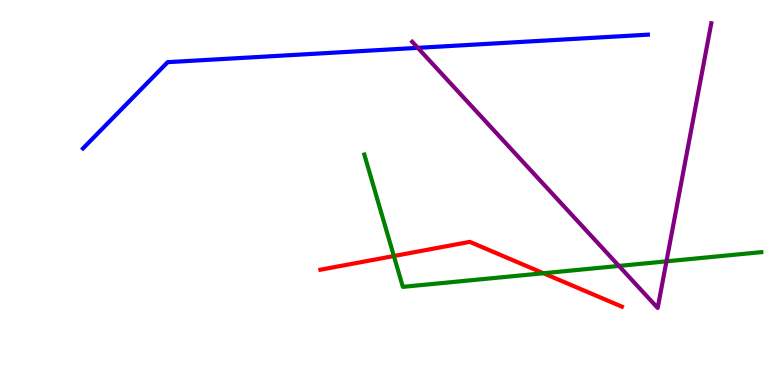[{'lines': ['blue', 'red'], 'intersections': []}, {'lines': ['green', 'red'], 'intersections': [{'x': 5.08, 'y': 3.35}, {'x': 7.01, 'y': 2.9}]}, {'lines': ['purple', 'red'], 'intersections': []}, {'lines': ['blue', 'green'], 'intersections': []}, {'lines': ['blue', 'purple'], 'intersections': [{'x': 5.39, 'y': 8.76}]}, {'lines': ['green', 'purple'], 'intersections': [{'x': 7.99, 'y': 3.09}, {'x': 8.6, 'y': 3.21}]}]